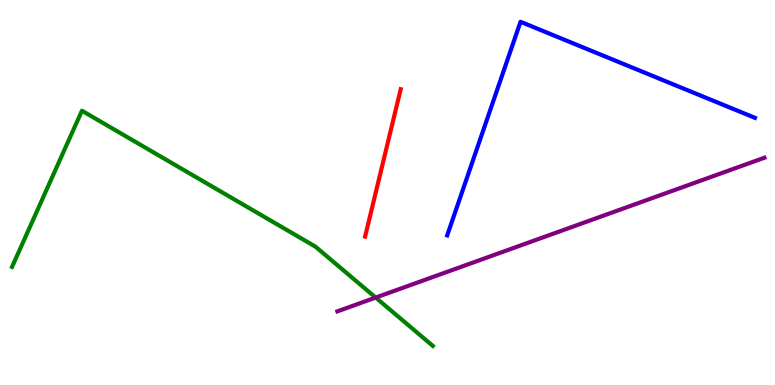[{'lines': ['blue', 'red'], 'intersections': []}, {'lines': ['green', 'red'], 'intersections': []}, {'lines': ['purple', 'red'], 'intersections': []}, {'lines': ['blue', 'green'], 'intersections': []}, {'lines': ['blue', 'purple'], 'intersections': []}, {'lines': ['green', 'purple'], 'intersections': [{'x': 4.85, 'y': 2.27}]}]